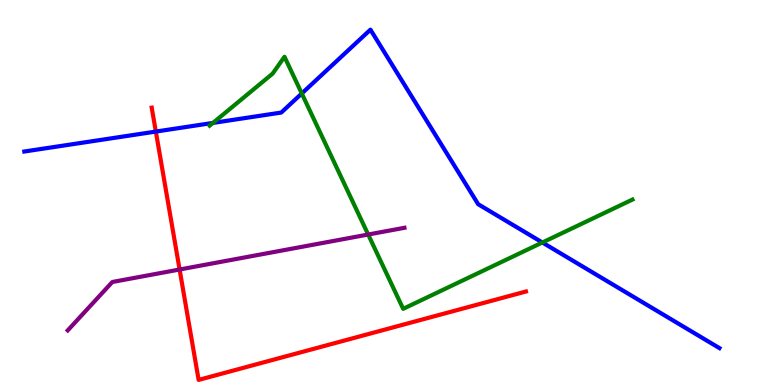[{'lines': ['blue', 'red'], 'intersections': [{'x': 2.01, 'y': 6.58}]}, {'lines': ['green', 'red'], 'intersections': []}, {'lines': ['purple', 'red'], 'intersections': [{'x': 2.32, 'y': 3.0}]}, {'lines': ['blue', 'green'], 'intersections': [{'x': 2.75, 'y': 6.81}, {'x': 3.89, 'y': 7.57}, {'x': 7.0, 'y': 3.7}]}, {'lines': ['blue', 'purple'], 'intersections': []}, {'lines': ['green', 'purple'], 'intersections': [{'x': 4.75, 'y': 3.91}]}]